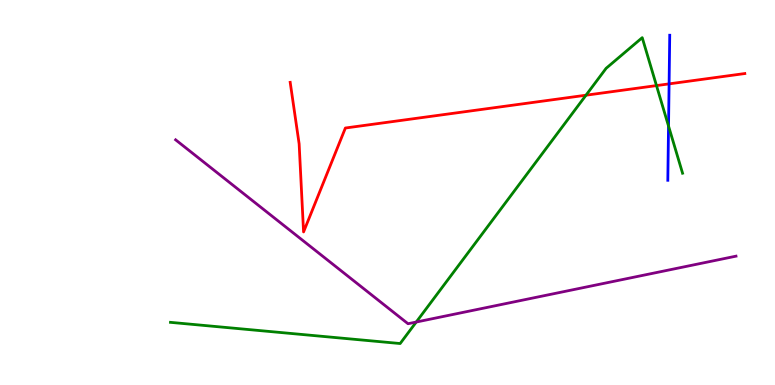[{'lines': ['blue', 'red'], 'intersections': [{'x': 8.63, 'y': 7.82}]}, {'lines': ['green', 'red'], 'intersections': [{'x': 7.56, 'y': 7.53}, {'x': 8.47, 'y': 7.78}]}, {'lines': ['purple', 'red'], 'intersections': []}, {'lines': ['blue', 'green'], 'intersections': [{'x': 8.63, 'y': 6.73}]}, {'lines': ['blue', 'purple'], 'intersections': []}, {'lines': ['green', 'purple'], 'intersections': [{'x': 5.37, 'y': 1.64}]}]